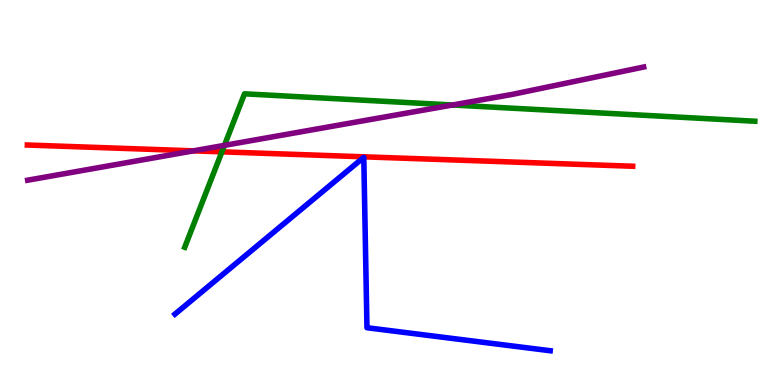[{'lines': ['blue', 'red'], 'intersections': []}, {'lines': ['green', 'red'], 'intersections': [{'x': 2.86, 'y': 6.06}]}, {'lines': ['purple', 'red'], 'intersections': [{'x': 2.5, 'y': 6.08}]}, {'lines': ['blue', 'green'], 'intersections': []}, {'lines': ['blue', 'purple'], 'intersections': []}, {'lines': ['green', 'purple'], 'intersections': [{'x': 2.9, 'y': 6.22}, {'x': 5.84, 'y': 7.27}]}]